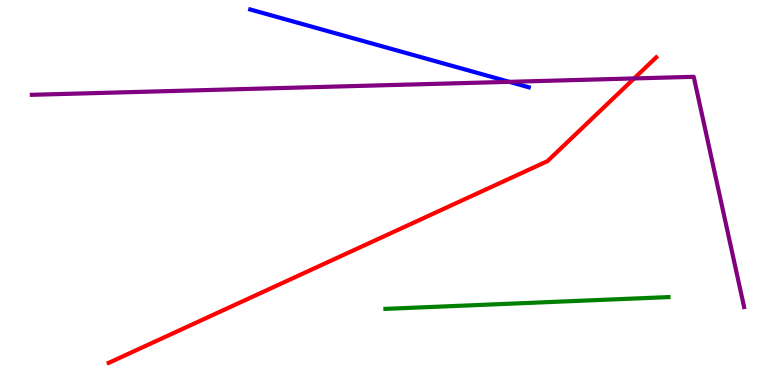[{'lines': ['blue', 'red'], 'intersections': []}, {'lines': ['green', 'red'], 'intersections': []}, {'lines': ['purple', 'red'], 'intersections': [{'x': 8.18, 'y': 7.96}]}, {'lines': ['blue', 'green'], 'intersections': []}, {'lines': ['blue', 'purple'], 'intersections': [{'x': 6.57, 'y': 7.87}]}, {'lines': ['green', 'purple'], 'intersections': []}]